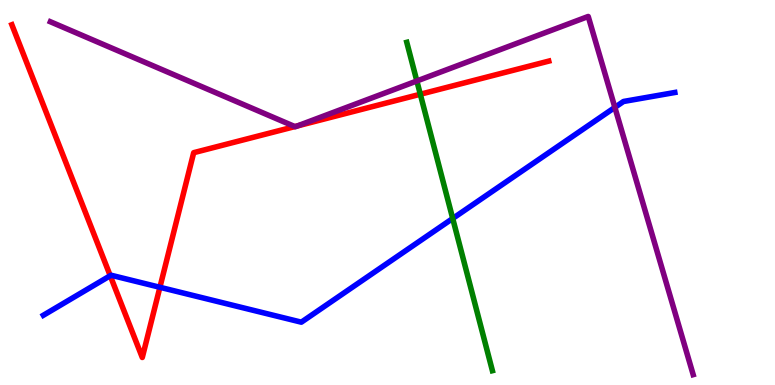[{'lines': ['blue', 'red'], 'intersections': [{'x': 1.42, 'y': 2.84}, {'x': 2.06, 'y': 2.54}]}, {'lines': ['green', 'red'], 'intersections': [{'x': 5.42, 'y': 7.55}]}, {'lines': ['purple', 'red'], 'intersections': [{'x': 3.8, 'y': 6.71}, {'x': 3.84, 'y': 6.73}]}, {'lines': ['blue', 'green'], 'intersections': [{'x': 5.84, 'y': 4.33}]}, {'lines': ['blue', 'purple'], 'intersections': [{'x': 7.93, 'y': 7.21}]}, {'lines': ['green', 'purple'], 'intersections': [{'x': 5.38, 'y': 7.9}]}]